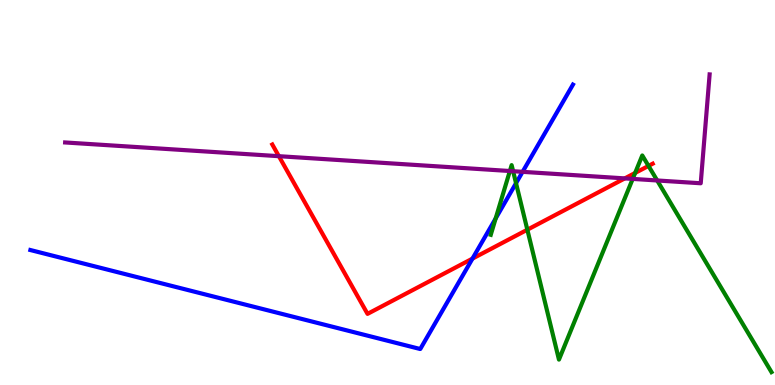[{'lines': ['blue', 'red'], 'intersections': [{'x': 6.1, 'y': 3.28}]}, {'lines': ['green', 'red'], 'intersections': [{'x': 6.8, 'y': 4.03}, {'x': 8.2, 'y': 5.51}, {'x': 8.37, 'y': 5.69}]}, {'lines': ['purple', 'red'], 'intersections': [{'x': 3.6, 'y': 5.94}, {'x': 8.06, 'y': 5.37}]}, {'lines': ['blue', 'green'], 'intersections': [{'x': 6.4, 'y': 4.33}, {'x': 6.66, 'y': 5.24}]}, {'lines': ['blue', 'purple'], 'intersections': [{'x': 6.74, 'y': 5.54}]}, {'lines': ['green', 'purple'], 'intersections': [{'x': 6.58, 'y': 5.56}, {'x': 6.62, 'y': 5.55}, {'x': 8.16, 'y': 5.35}, {'x': 8.48, 'y': 5.31}]}]